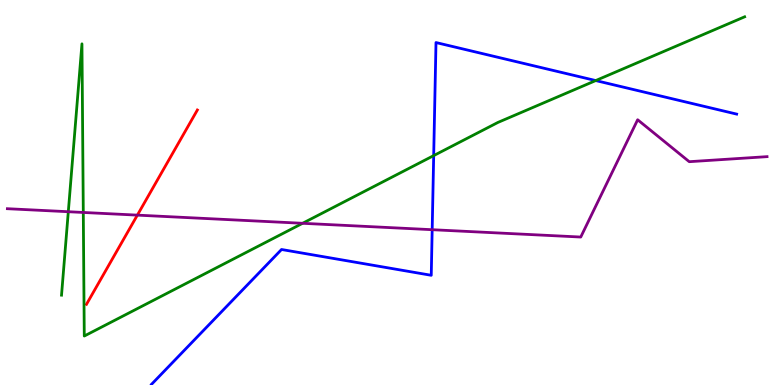[{'lines': ['blue', 'red'], 'intersections': []}, {'lines': ['green', 'red'], 'intersections': []}, {'lines': ['purple', 'red'], 'intersections': [{'x': 1.77, 'y': 4.41}]}, {'lines': ['blue', 'green'], 'intersections': [{'x': 5.6, 'y': 5.96}, {'x': 7.69, 'y': 7.91}]}, {'lines': ['blue', 'purple'], 'intersections': [{'x': 5.58, 'y': 4.03}]}, {'lines': ['green', 'purple'], 'intersections': [{'x': 0.881, 'y': 4.5}, {'x': 1.07, 'y': 4.48}, {'x': 3.9, 'y': 4.2}]}]